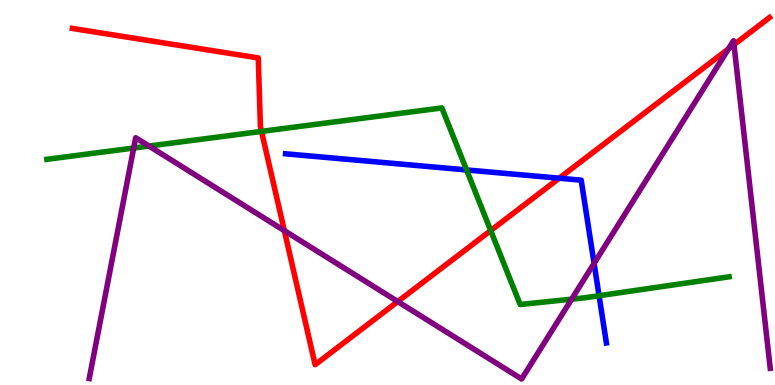[{'lines': ['blue', 'red'], 'intersections': [{'x': 7.22, 'y': 5.37}]}, {'lines': ['green', 'red'], 'intersections': [{'x': 3.37, 'y': 6.59}, {'x': 6.33, 'y': 4.01}]}, {'lines': ['purple', 'red'], 'intersections': [{'x': 3.67, 'y': 4.01}, {'x': 5.13, 'y': 2.17}, {'x': 9.4, 'y': 8.73}, {'x': 9.47, 'y': 8.84}]}, {'lines': ['blue', 'green'], 'intersections': [{'x': 6.02, 'y': 5.59}, {'x': 7.73, 'y': 2.32}]}, {'lines': ['blue', 'purple'], 'intersections': [{'x': 7.67, 'y': 3.16}]}, {'lines': ['green', 'purple'], 'intersections': [{'x': 1.73, 'y': 6.16}, {'x': 1.92, 'y': 6.21}, {'x': 7.38, 'y': 2.23}]}]